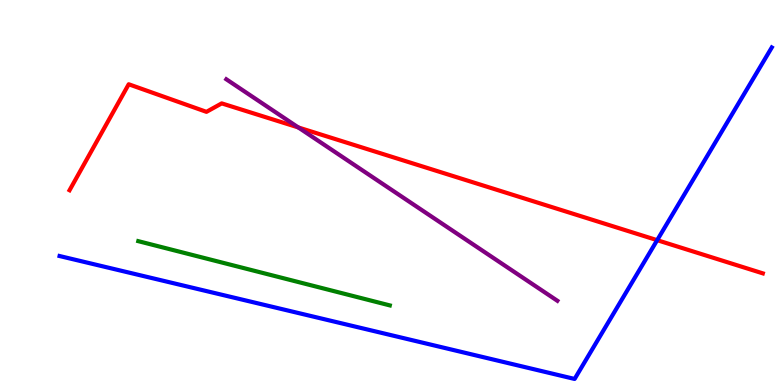[{'lines': ['blue', 'red'], 'intersections': [{'x': 8.48, 'y': 3.76}]}, {'lines': ['green', 'red'], 'intersections': []}, {'lines': ['purple', 'red'], 'intersections': [{'x': 3.85, 'y': 6.69}]}, {'lines': ['blue', 'green'], 'intersections': []}, {'lines': ['blue', 'purple'], 'intersections': []}, {'lines': ['green', 'purple'], 'intersections': []}]